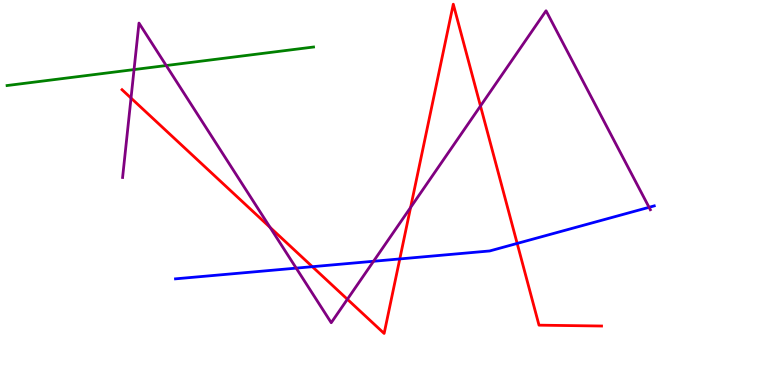[{'lines': ['blue', 'red'], 'intersections': [{'x': 4.03, 'y': 3.07}, {'x': 5.16, 'y': 3.27}, {'x': 6.67, 'y': 3.68}]}, {'lines': ['green', 'red'], 'intersections': []}, {'lines': ['purple', 'red'], 'intersections': [{'x': 1.69, 'y': 7.45}, {'x': 3.48, 'y': 4.09}, {'x': 4.48, 'y': 2.23}, {'x': 5.3, 'y': 4.61}, {'x': 6.2, 'y': 7.25}]}, {'lines': ['blue', 'green'], 'intersections': []}, {'lines': ['blue', 'purple'], 'intersections': [{'x': 3.82, 'y': 3.04}, {'x': 4.82, 'y': 3.21}, {'x': 8.38, 'y': 4.62}]}, {'lines': ['green', 'purple'], 'intersections': [{'x': 1.73, 'y': 8.19}, {'x': 2.14, 'y': 8.3}]}]